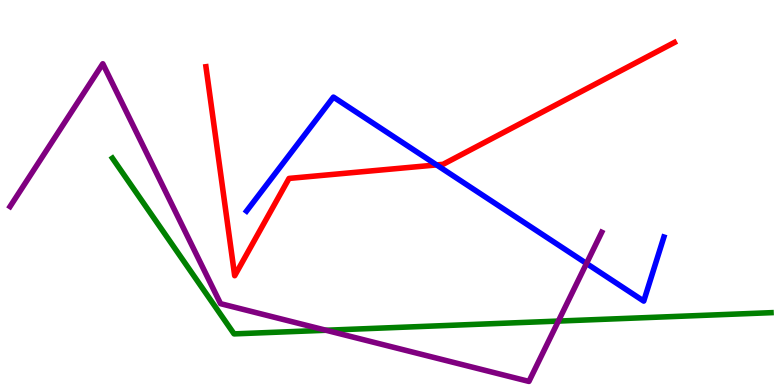[{'lines': ['blue', 'red'], 'intersections': [{'x': 5.63, 'y': 5.72}]}, {'lines': ['green', 'red'], 'intersections': []}, {'lines': ['purple', 'red'], 'intersections': []}, {'lines': ['blue', 'green'], 'intersections': []}, {'lines': ['blue', 'purple'], 'intersections': [{'x': 7.57, 'y': 3.16}]}, {'lines': ['green', 'purple'], 'intersections': [{'x': 4.21, 'y': 1.42}, {'x': 7.2, 'y': 1.66}]}]